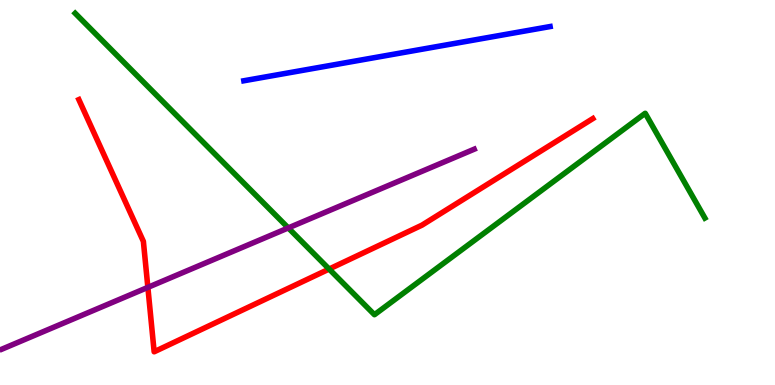[{'lines': ['blue', 'red'], 'intersections': []}, {'lines': ['green', 'red'], 'intersections': [{'x': 4.25, 'y': 3.01}]}, {'lines': ['purple', 'red'], 'intersections': [{'x': 1.91, 'y': 2.54}]}, {'lines': ['blue', 'green'], 'intersections': []}, {'lines': ['blue', 'purple'], 'intersections': []}, {'lines': ['green', 'purple'], 'intersections': [{'x': 3.72, 'y': 4.08}]}]